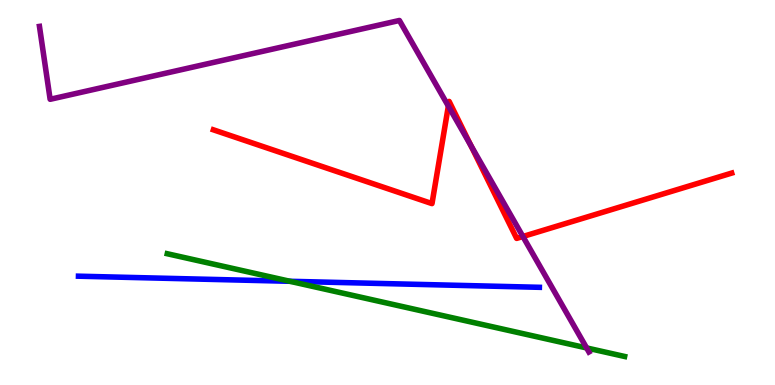[{'lines': ['blue', 'red'], 'intersections': []}, {'lines': ['green', 'red'], 'intersections': []}, {'lines': ['purple', 'red'], 'intersections': [{'x': 5.79, 'y': 7.24}, {'x': 6.08, 'y': 6.22}, {'x': 6.75, 'y': 3.86}]}, {'lines': ['blue', 'green'], 'intersections': [{'x': 3.74, 'y': 2.69}]}, {'lines': ['blue', 'purple'], 'intersections': []}, {'lines': ['green', 'purple'], 'intersections': [{'x': 7.57, 'y': 0.963}]}]